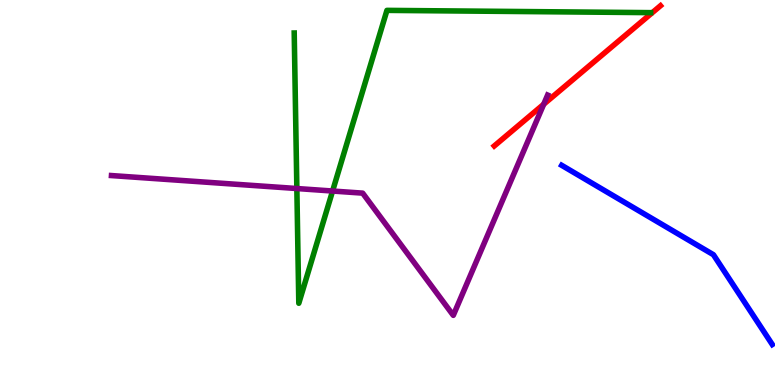[{'lines': ['blue', 'red'], 'intersections': []}, {'lines': ['green', 'red'], 'intersections': []}, {'lines': ['purple', 'red'], 'intersections': [{'x': 7.02, 'y': 7.29}]}, {'lines': ['blue', 'green'], 'intersections': []}, {'lines': ['blue', 'purple'], 'intersections': []}, {'lines': ['green', 'purple'], 'intersections': [{'x': 3.83, 'y': 5.1}, {'x': 4.29, 'y': 5.04}]}]